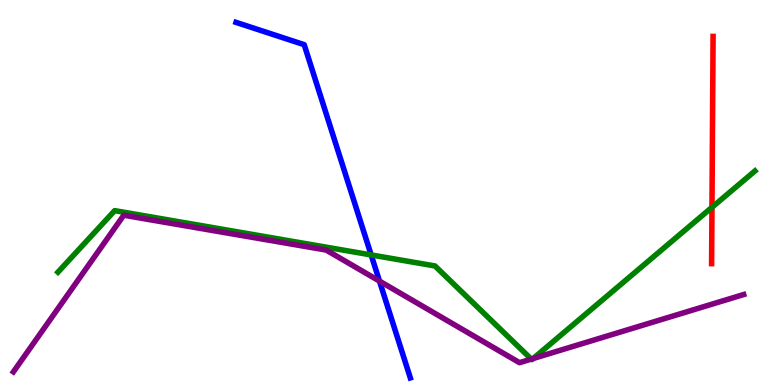[{'lines': ['blue', 'red'], 'intersections': []}, {'lines': ['green', 'red'], 'intersections': [{'x': 9.19, 'y': 4.62}]}, {'lines': ['purple', 'red'], 'intersections': []}, {'lines': ['blue', 'green'], 'intersections': [{'x': 4.79, 'y': 3.38}]}, {'lines': ['blue', 'purple'], 'intersections': [{'x': 4.9, 'y': 2.7}]}, {'lines': ['green', 'purple'], 'intersections': [{'x': 6.86, 'y': 0.673}, {'x': 6.88, 'y': 0.688}]}]